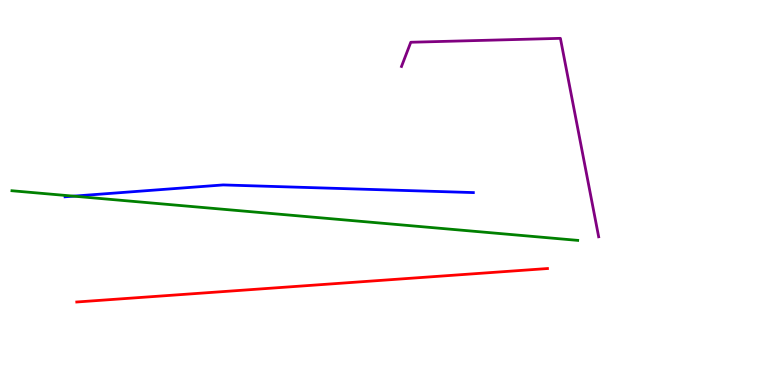[{'lines': ['blue', 'red'], 'intersections': []}, {'lines': ['green', 'red'], 'intersections': []}, {'lines': ['purple', 'red'], 'intersections': []}, {'lines': ['blue', 'green'], 'intersections': [{'x': 0.949, 'y': 4.91}]}, {'lines': ['blue', 'purple'], 'intersections': []}, {'lines': ['green', 'purple'], 'intersections': []}]